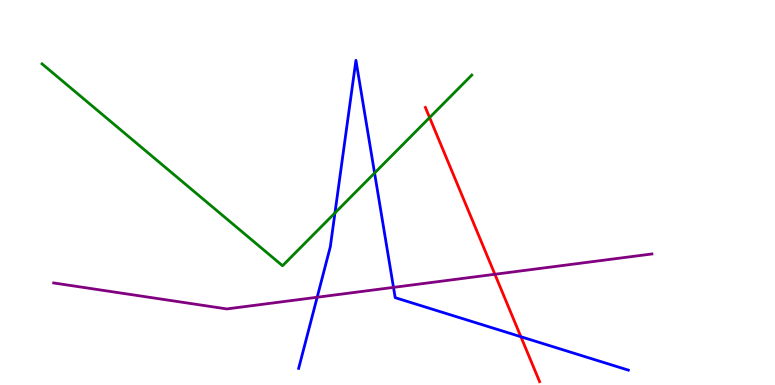[{'lines': ['blue', 'red'], 'intersections': [{'x': 6.72, 'y': 1.25}]}, {'lines': ['green', 'red'], 'intersections': [{'x': 5.54, 'y': 6.95}]}, {'lines': ['purple', 'red'], 'intersections': [{'x': 6.39, 'y': 2.88}]}, {'lines': ['blue', 'green'], 'intersections': [{'x': 4.32, 'y': 4.47}, {'x': 4.83, 'y': 5.51}]}, {'lines': ['blue', 'purple'], 'intersections': [{'x': 4.09, 'y': 2.28}, {'x': 5.08, 'y': 2.54}]}, {'lines': ['green', 'purple'], 'intersections': []}]